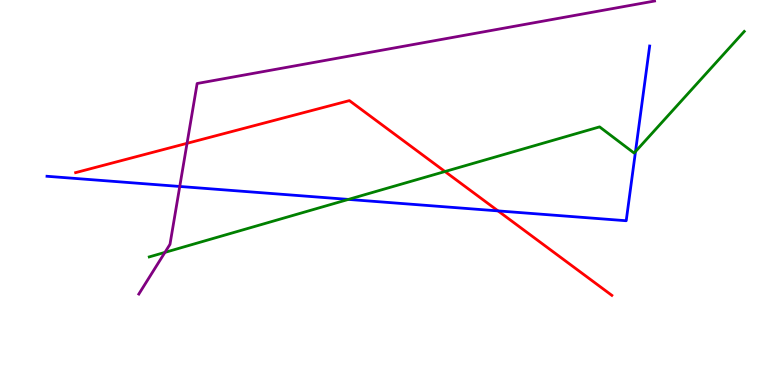[{'lines': ['blue', 'red'], 'intersections': [{'x': 6.43, 'y': 4.52}]}, {'lines': ['green', 'red'], 'intersections': [{'x': 5.74, 'y': 5.54}]}, {'lines': ['purple', 'red'], 'intersections': [{'x': 2.41, 'y': 6.28}]}, {'lines': ['blue', 'green'], 'intersections': [{'x': 4.5, 'y': 4.82}, {'x': 8.2, 'y': 6.06}]}, {'lines': ['blue', 'purple'], 'intersections': [{'x': 2.32, 'y': 5.16}]}, {'lines': ['green', 'purple'], 'intersections': [{'x': 2.13, 'y': 3.44}]}]